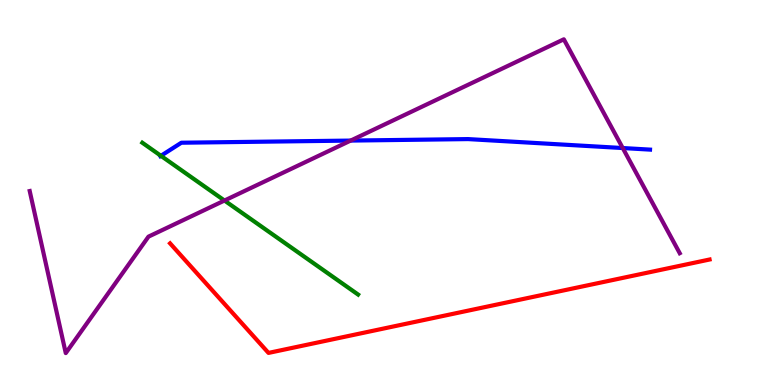[{'lines': ['blue', 'red'], 'intersections': []}, {'lines': ['green', 'red'], 'intersections': []}, {'lines': ['purple', 'red'], 'intersections': []}, {'lines': ['blue', 'green'], 'intersections': [{'x': 2.08, 'y': 5.95}]}, {'lines': ['blue', 'purple'], 'intersections': [{'x': 4.52, 'y': 6.35}, {'x': 8.04, 'y': 6.15}]}, {'lines': ['green', 'purple'], 'intersections': [{'x': 2.9, 'y': 4.79}]}]